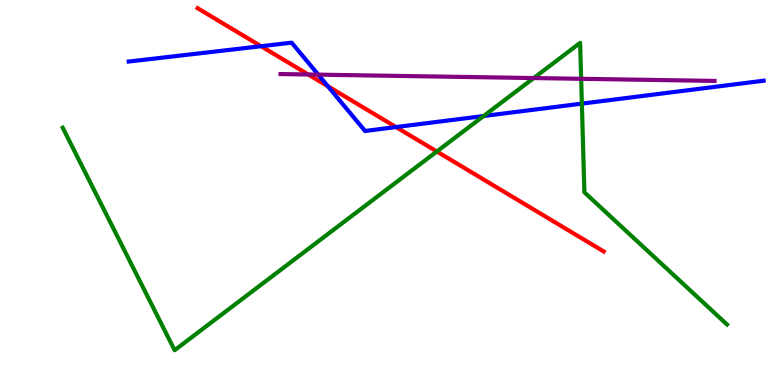[{'lines': ['blue', 'red'], 'intersections': [{'x': 3.37, 'y': 8.8}, {'x': 4.23, 'y': 7.76}, {'x': 5.11, 'y': 6.7}]}, {'lines': ['green', 'red'], 'intersections': [{'x': 5.64, 'y': 6.07}]}, {'lines': ['purple', 'red'], 'intersections': [{'x': 3.98, 'y': 8.07}]}, {'lines': ['blue', 'green'], 'intersections': [{'x': 6.24, 'y': 6.99}, {'x': 7.51, 'y': 7.31}]}, {'lines': ['blue', 'purple'], 'intersections': [{'x': 4.11, 'y': 8.06}]}, {'lines': ['green', 'purple'], 'intersections': [{'x': 6.89, 'y': 7.97}, {'x': 7.5, 'y': 7.95}]}]